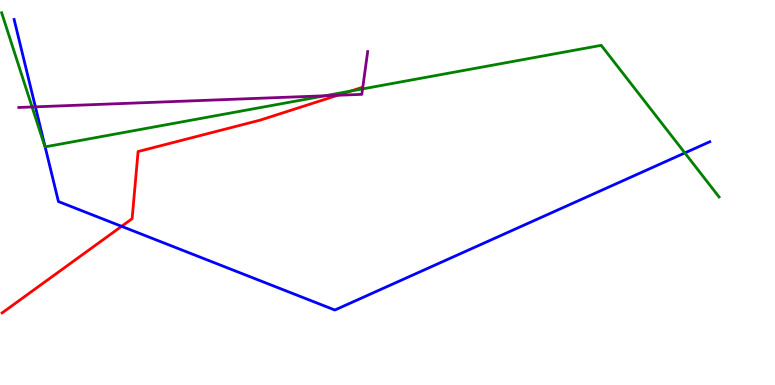[{'lines': ['blue', 'red'], 'intersections': [{'x': 1.57, 'y': 4.12}]}, {'lines': ['green', 'red'], 'intersections': [{'x': 4.53, 'y': 7.63}]}, {'lines': ['purple', 'red'], 'intersections': [{'x': 4.36, 'y': 7.53}]}, {'lines': ['blue', 'green'], 'intersections': [{'x': 0.582, 'y': 6.19}, {'x': 8.84, 'y': 6.03}]}, {'lines': ['blue', 'purple'], 'intersections': [{'x': 0.457, 'y': 7.23}]}, {'lines': ['green', 'purple'], 'intersections': [{'x': 0.414, 'y': 7.22}, {'x': 4.19, 'y': 7.51}, {'x': 4.68, 'y': 7.69}]}]